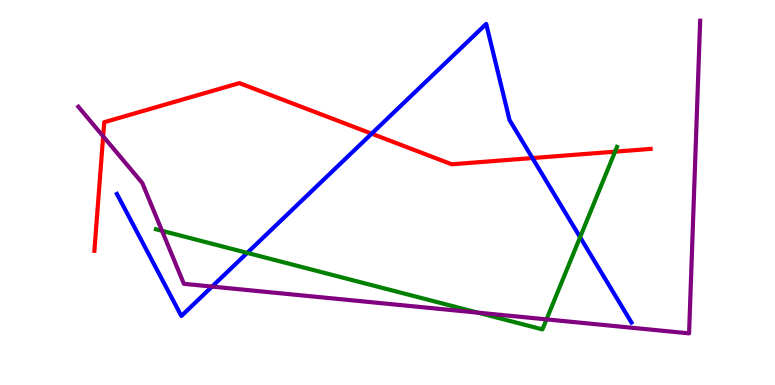[{'lines': ['blue', 'red'], 'intersections': [{'x': 4.8, 'y': 6.53}, {'x': 6.87, 'y': 5.89}]}, {'lines': ['green', 'red'], 'intersections': [{'x': 7.94, 'y': 6.06}]}, {'lines': ['purple', 'red'], 'intersections': [{'x': 1.33, 'y': 6.46}]}, {'lines': ['blue', 'green'], 'intersections': [{'x': 3.19, 'y': 3.43}, {'x': 7.49, 'y': 3.84}]}, {'lines': ['blue', 'purple'], 'intersections': [{'x': 2.74, 'y': 2.56}]}, {'lines': ['green', 'purple'], 'intersections': [{'x': 2.09, 'y': 4.01}, {'x': 6.17, 'y': 1.88}, {'x': 7.05, 'y': 1.7}]}]